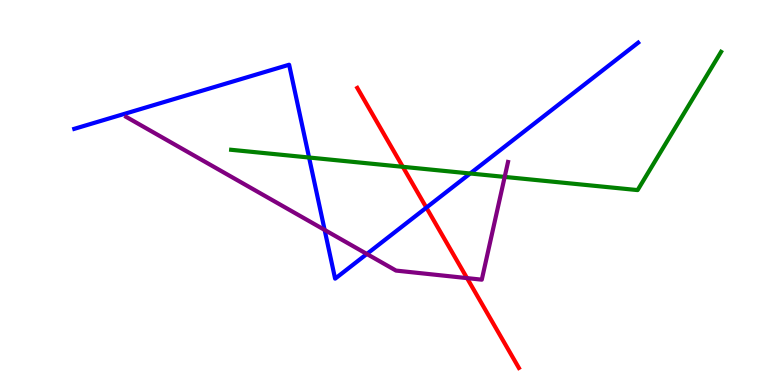[{'lines': ['blue', 'red'], 'intersections': [{'x': 5.5, 'y': 4.61}]}, {'lines': ['green', 'red'], 'intersections': [{'x': 5.2, 'y': 5.67}]}, {'lines': ['purple', 'red'], 'intersections': [{'x': 6.03, 'y': 2.78}]}, {'lines': ['blue', 'green'], 'intersections': [{'x': 3.99, 'y': 5.91}, {'x': 6.07, 'y': 5.49}]}, {'lines': ['blue', 'purple'], 'intersections': [{'x': 4.19, 'y': 4.03}, {'x': 4.73, 'y': 3.4}]}, {'lines': ['green', 'purple'], 'intersections': [{'x': 6.51, 'y': 5.4}]}]